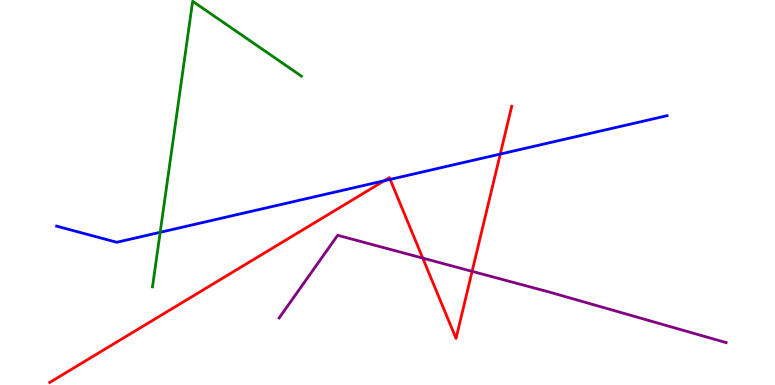[{'lines': ['blue', 'red'], 'intersections': [{'x': 4.96, 'y': 5.31}, {'x': 5.03, 'y': 5.34}, {'x': 6.45, 'y': 6.0}]}, {'lines': ['green', 'red'], 'intersections': []}, {'lines': ['purple', 'red'], 'intersections': [{'x': 5.45, 'y': 3.3}, {'x': 6.09, 'y': 2.95}]}, {'lines': ['blue', 'green'], 'intersections': [{'x': 2.07, 'y': 3.97}]}, {'lines': ['blue', 'purple'], 'intersections': []}, {'lines': ['green', 'purple'], 'intersections': []}]